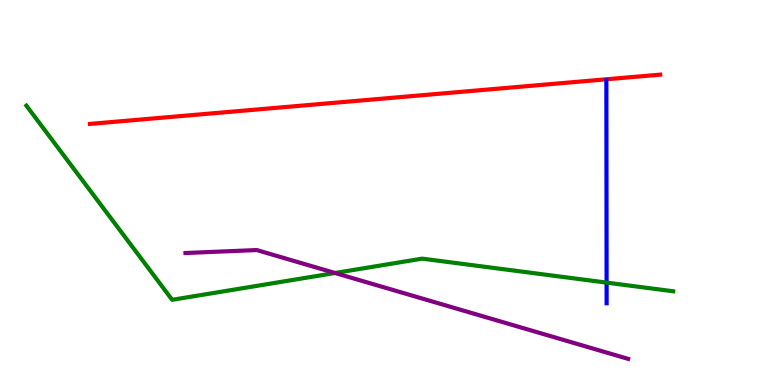[{'lines': ['blue', 'red'], 'intersections': []}, {'lines': ['green', 'red'], 'intersections': []}, {'lines': ['purple', 'red'], 'intersections': []}, {'lines': ['blue', 'green'], 'intersections': [{'x': 7.83, 'y': 2.66}]}, {'lines': ['blue', 'purple'], 'intersections': []}, {'lines': ['green', 'purple'], 'intersections': [{'x': 4.32, 'y': 2.91}]}]